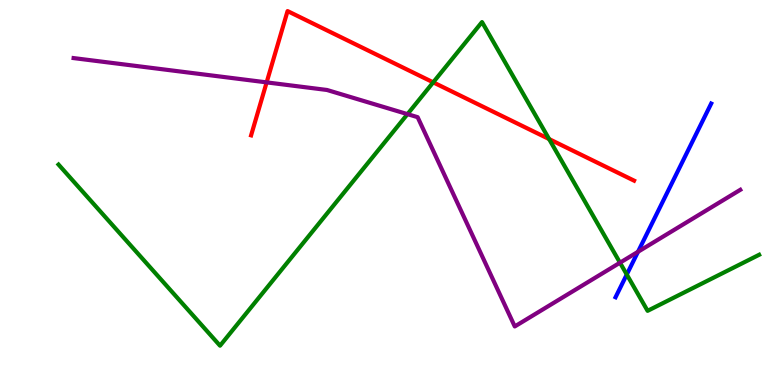[{'lines': ['blue', 'red'], 'intersections': []}, {'lines': ['green', 'red'], 'intersections': [{'x': 5.59, 'y': 7.86}, {'x': 7.09, 'y': 6.39}]}, {'lines': ['purple', 'red'], 'intersections': [{'x': 3.44, 'y': 7.86}]}, {'lines': ['blue', 'green'], 'intersections': [{'x': 8.09, 'y': 2.87}]}, {'lines': ['blue', 'purple'], 'intersections': [{'x': 8.23, 'y': 3.46}]}, {'lines': ['green', 'purple'], 'intersections': [{'x': 5.26, 'y': 7.04}, {'x': 8.0, 'y': 3.18}]}]